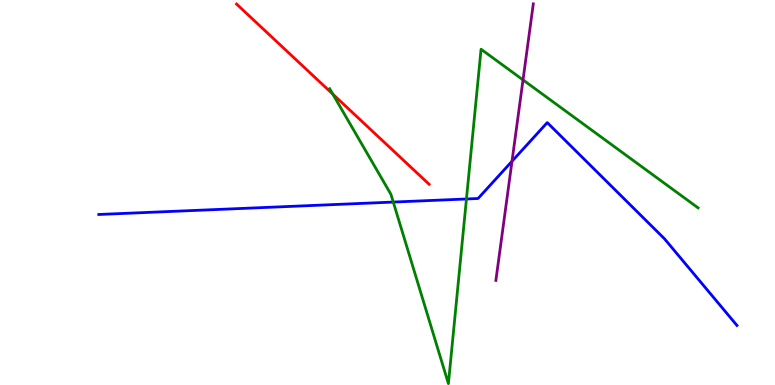[{'lines': ['blue', 'red'], 'intersections': []}, {'lines': ['green', 'red'], 'intersections': [{'x': 4.29, 'y': 7.55}]}, {'lines': ['purple', 'red'], 'intersections': []}, {'lines': ['blue', 'green'], 'intersections': [{'x': 5.07, 'y': 4.75}, {'x': 6.02, 'y': 4.83}]}, {'lines': ['blue', 'purple'], 'intersections': [{'x': 6.61, 'y': 5.81}]}, {'lines': ['green', 'purple'], 'intersections': [{'x': 6.75, 'y': 7.92}]}]